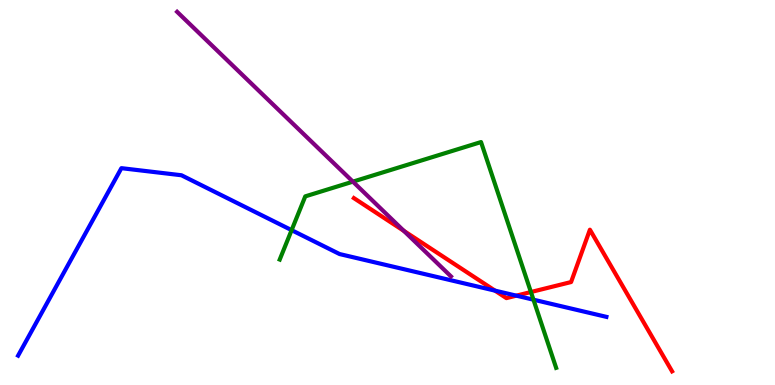[{'lines': ['blue', 'red'], 'intersections': [{'x': 6.39, 'y': 2.45}, {'x': 6.66, 'y': 2.32}]}, {'lines': ['green', 'red'], 'intersections': [{'x': 6.85, 'y': 2.41}]}, {'lines': ['purple', 'red'], 'intersections': [{'x': 5.21, 'y': 4.0}]}, {'lines': ['blue', 'green'], 'intersections': [{'x': 3.76, 'y': 4.02}, {'x': 6.88, 'y': 2.22}]}, {'lines': ['blue', 'purple'], 'intersections': []}, {'lines': ['green', 'purple'], 'intersections': [{'x': 4.55, 'y': 5.28}]}]